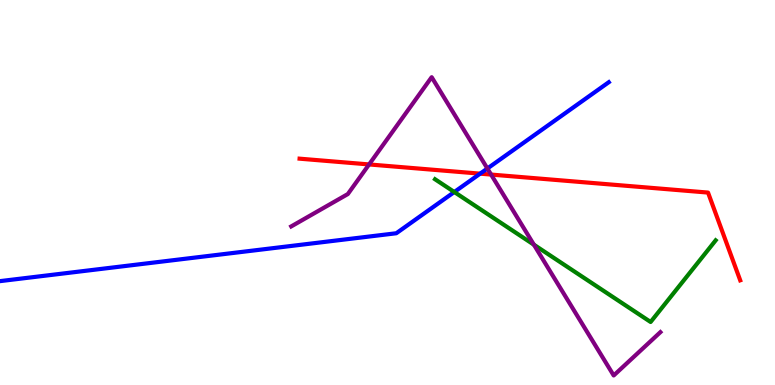[{'lines': ['blue', 'red'], 'intersections': [{'x': 6.2, 'y': 5.49}]}, {'lines': ['green', 'red'], 'intersections': []}, {'lines': ['purple', 'red'], 'intersections': [{'x': 4.76, 'y': 5.73}, {'x': 6.34, 'y': 5.47}]}, {'lines': ['blue', 'green'], 'intersections': [{'x': 5.86, 'y': 5.01}]}, {'lines': ['blue', 'purple'], 'intersections': [{'x': 6.29, 'y': 5.62}]}, {'lines': ['green', 'purple'], 'intersections': [{'x': 6.89, 'y': 3.64}]}]